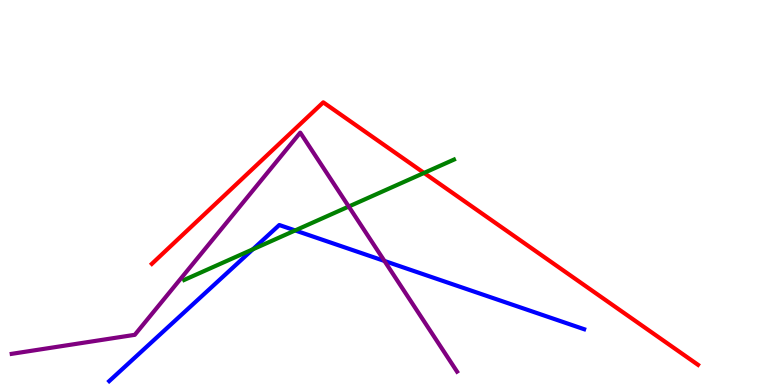[{'lines': ['blue', 'red'], 'intersections': []}, {'lines': ['green', 'red'], 'intersections': [{'x': 5.47, 'y': 5.51}]}, {'lines': ['purple', 'red'], 'intersections': []}, {'lines': ['blue', 'green'], 'intersections': [{'x': 3.26, 'y': 3.52}, {'x': 3.81, 'y': 4.01}]}, {'lines': ['blue', 'purple'], 'intersections': [{'x': 4.96, 'y': 3.22}]}, {'lines': ['green', 'purple'], 'intersections': [{'x': 4.5, 'y': 4.64}]}]